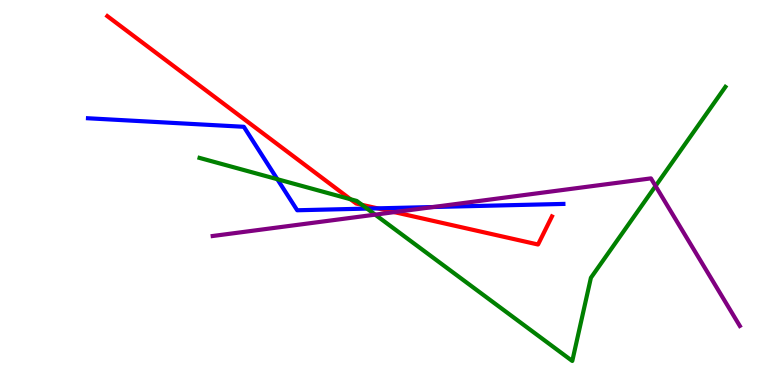[{'lines': ['blue', 'red'], 'intersections': [{'x': 4.87, 'y': 4.59}]}, {'lines': ['green', 'red'], 'intersections': [{'x': 4.52, 'y': 4.82}, {'x': 4.67, 'y': 4.68}]}, {'lines': ['purple', 'red'], 'intersections': [{'x': 5.09, 'y': 4.49}]}, {'lines': ['blue', 'green'], 'intersections': [{'x': 3.58, 'y': 5.35}, {'x': 4.74, 'y': 4.58}]}, {'lines': ['blue', 'purple'], 'intersections': [{'x': 5.59, 'y': 4.62}]}, {'lines': ['green', 'purple'], 'intersections': [{'x': 4.84, 'y': 4.42}, {'x': 8.46, 'y': 5.17}]}]